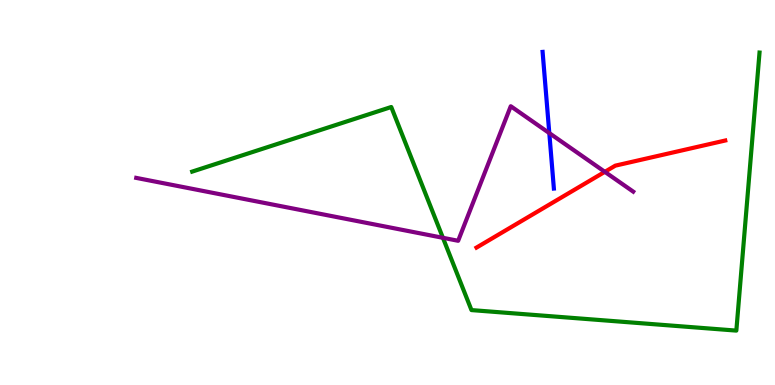[{'lines': ['blue', 'red'], 'intersections': []}, {'lines': ['green', 'red'], 'intersections': []}, {'lines': ['purple', 'red'], 'intersections': [{'x': 7.8, 'y': 5.54}]}, {'lines': ['blue', 'green'], 'intersections': []}, {'lines': ['blue', 'purple'], 'intersections': [{'x': 7.09, 'y': 6.54}]}, {'lines': ['green', 'purple'], 'intersections': [{'x': 5.72, 'y': 3.82}]}]